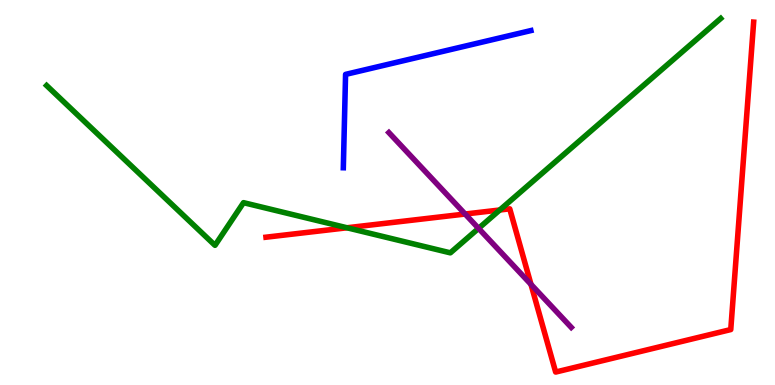[{'lines': ['blue', 'red'], 'intersections': []}, {'lines': ['green', 'red'], 'intersections': [{'x': 4.48, 'y': 4.08}, {'x': 6.45, 'y': 4.55}]}, {'lines': ['purple', 'red'], 'intersections': [{'x': 6.0, 'y': 4.44}, {'x': 6.85, 'y': 2.61}]}, {'lines': ['blue', 'green'], 'intersections': []}, {'lines': ['blue', 'purple'], 'intersections': []}, {'lines': ['green', 'purple'], 'intersections': [{'x': 6.17, 'y': 4.07}]}]